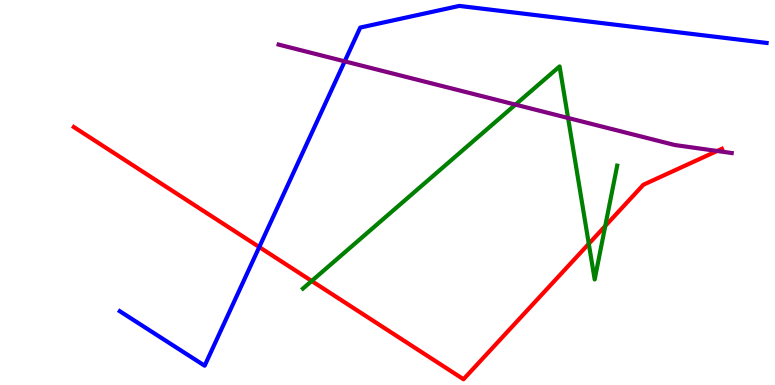[{'lines': ['blue', 'red'], 'intersections': [{'x': 3.35, 'y': 3.58}]}, {'lines': ['green', 'red'], 'intersections': [{'x': 4.02, 'y': 2.7}, {'x': 7.6, 'y': 3.67}, {'x': 7.81, 'y': 4.13}]}, {'lines': ['purple', 'red'], 'intersections': [{'x': 9.25, 'y': 6.08}]}, {'lines': ['blue', 'green'], 'intersections': []}, {'lines': ['blue', 'purple'], 'intersections': [{'x': 4.45, 'y': 8.41}]}, {'lines': ['green', 'purple'], 'intersections': [{'x': 6.65, 'y': 7.28}, {'x': 7.33, 'y': 6.94}]}]